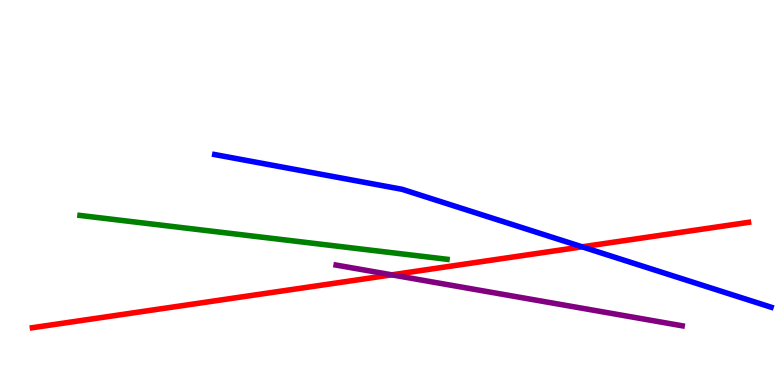[{'lines': ['blue', 'red'], 'intersections': [{'x': 7.51, 'y': 3.59}]}, {'lines': ['green', 'red'], 'intersections': []}, {'lines': ['purple', 'red'], 'intersections': [{'x': 5.05, 'y': 2.86}]}, {'lines': ['blue', 'green'], 'intersections': []}, {'lines': ['blue', 'purple'], 'intersections': []}, {'lines': ['green', 'purple'], 'intersections': []}]